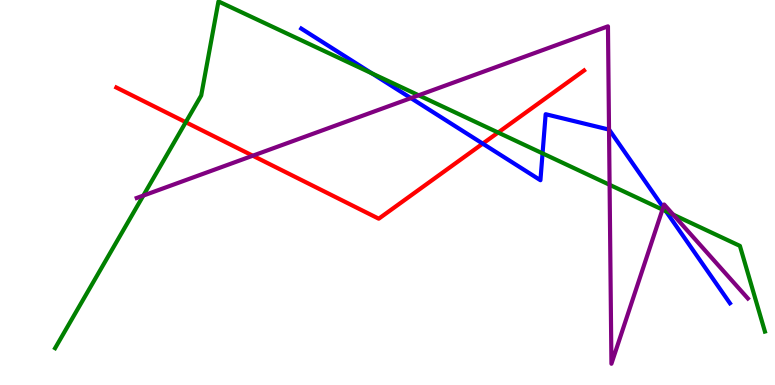[{'lines': ['blue', 'red'], 'intersections': [{'x': 6.23, 'y': 6.27}]}, {'lines': ['green', 'red'], 'intersections': [{'x': 2.4, 'y': 6.83}, {'x': 6.43, 'y': 6.56}]}, {'lines': ['purple', 'red'], 'intersections': [{'x': 3.26, 'y': 5.96}]}, {'lines': ['blue', 'green'], 'intersections': [{'x': 4.8, 'y': 8.09}, {'x': 7.0, 'y': 6.02}, {'x': 8.59, 'y': 4.51}]}, {'lines': ['blue', 'purple'], 'intersections': [{'x': 5.3, 'y': 7.45}, {'x': 7.86, 'y': 6.63}, {'x': 8.56, 'y': 4.61}]}, {'lines': ['green', 'purple'], 'intersections': [{'x': 1.85, 'y': 4.92}, {'x': 5.4, 'y': 7.53}, {'x': 7.87, 'y': 5.2}, {'x': 8.55, 'y': 4.56}, {'x': 8.69, 'y': 4.43}]}]